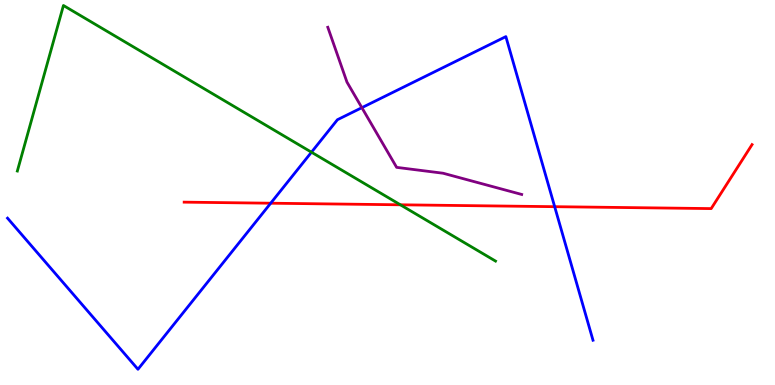[{'lines': ['blue', 'red'], 'intersections': [{'x': 3.49, 'y': 4.72}, {'x': 7.16, 'y': 4.63}]}, {'lines': ['green', 'red'], 'intersections': [{'x': 5.17, 'y': 4.68}]}, {'lines': ['purple', 'red'], 'intersections': []}, {'lines': ['blue', 'green'], 'intersections': [{'x': 4.02, 'y': 6.05}]}, {'lines': ['blue', 'purple'], 'intersections': [{'x': 4.67, 'y': 7.2}]}, {'lines': ['green', 'purple'], 'intersections': []}]